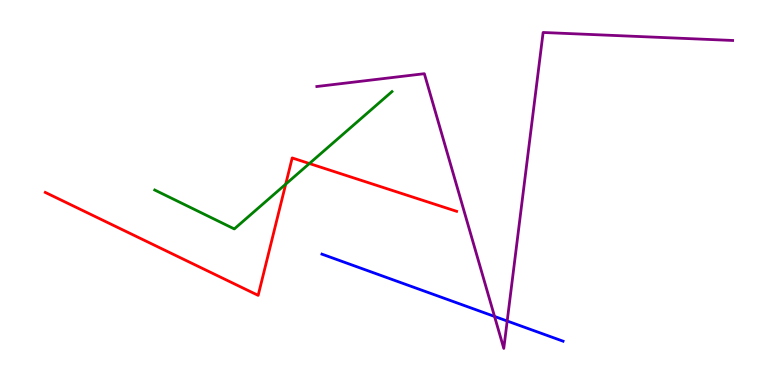[{'lines': ['blue', 'red'], 'intersections': []}, {'lines': ['green', 'red'], 'intersections': [{'x': 3.69, 'y': 5.22}, {'x': 3.99, 'y': 5.75}]}, {'lines': ['purple', 'red'], 'intersections': []}, {'lines': ['blue', 'green'], 'intersections': []}, {'lines': ['blue', 'purple'], 'intersections': [{'x': 6.38, 'y': 1.78}, {'x': 6.54, 'y': 1.66}]}, {'lines': ['green', 'purple'], 'intersections': []}]